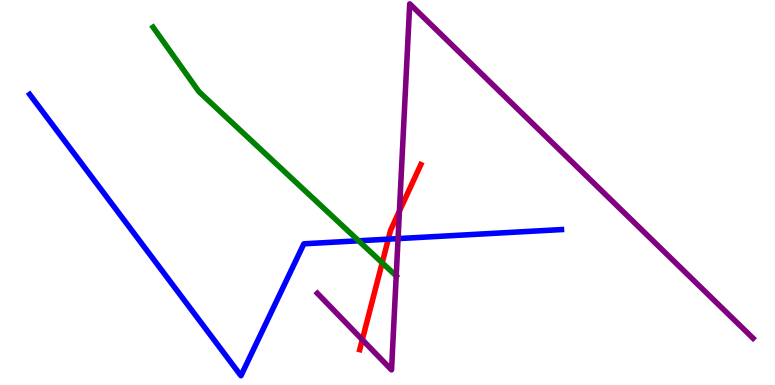[{'lines': ['blue', 'red'], 'intersections': [{'x': 5.01, 'y': 3.79}]}, {'lines': ['green', 'red'], 'intersections': [{'x': 4.93, 'y': 3.17}]}, {'lines': ['purple', 'red'], 'intersections': [{'x': 4.67, 'y': 1.18}, {'x': 5.15, 'y': 4.52}]}, {'lines': ['blue', 'green'], 'intersections': [{'x': 4.63, 'y': 3.75}]}, {'lines': ['blue', 'purple'], 'intersections': [{'x': 5.14, 'y': 3.8}]}, {'lines': ['green', 'purple'], 'intersections': [{'x': 5.11, 'y': 2.83}]}]